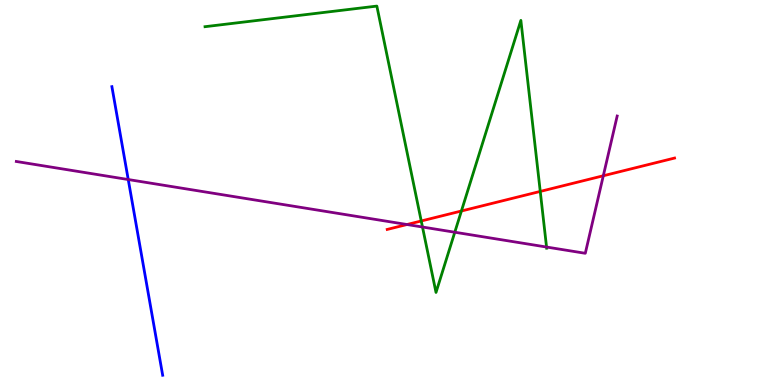[{'lines': ['blue', 'red'], 'intersections': []}, {'lines': ['green', 'red'], 'intersections': [{'x': 5.44, 'y': 4.26}, {'x': 5.95, 'y': 4.52}, {'x': 6.97, 'y': 5.03}]}, {'lines': ['purple', 'red'], 'intersections': [{'x': 5.25, 'y': 4.17}, {'x': 7.78, 'y': 5.43}]}, {'lines': ['blue', 'green'], 'intersections': []}, {'lines': ['blue', 'purple'], 'intersections': [{'x': 1.65, 'y': 5.34}]}, {'lines': ['green', 'purple'], 'intersections': [{'x': 5.45, 'y': 4.1}, {'x': 5.87, 'y': 3.97}, {'x': 7.05, 'y': 3.58}]}]